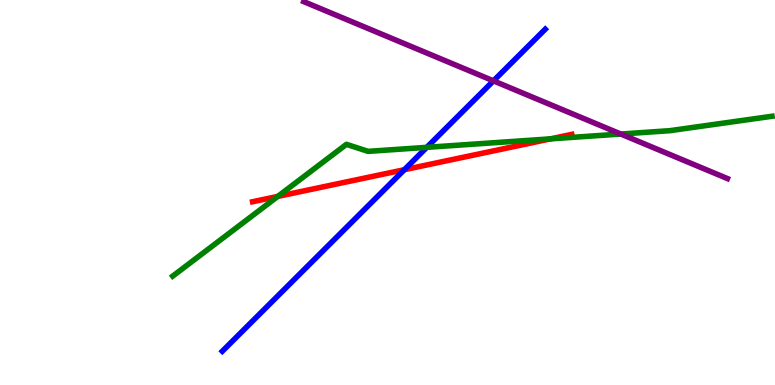[{'lines': ['blue', 'red'], 'intersections': [{'x': 5.22, 'y': 5.59}]}, {'lines': ['green', 'red'], 'intersections': [{'x': 3.58, 'y': 4.9}, {'x': 7.1, 'y': 6.39}]}, {'lines': ['purple', 'red'], 'intersections': []}, {'lines': ['blue', 'green'], 'intersections': [{'x': 5.51, 'y': 6.17}]}, {'lines': ['blue', 'purple'], 'intersections': [{'x': 6.37, 'y': 7.9}]}, {'lines': ['green', 'purple'], 'intersections': [{'x': 8.01, 'y': 6.52}]}]